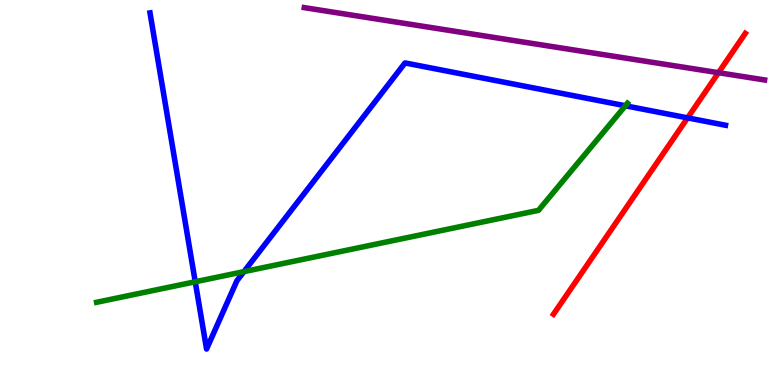[{'lines': ['blue', 'red'], 'intersections': [{'x': 8.87, 'y': 6.94}]}, {'lines': ['green', 'red'], 'intersections': []}, {'lines': ['purple', 'red'], 'intersections': [{'x': 9.27, 'y': 8.11}]}, {'lines': ['blue', 'green'], 'intersections': [{'x': 2.52, 'y': 2.68}, {'x': 3.15, 'y': 2.94}, {'x': 8.07, 'y': 7.25}]}, {'lines': ['blue', 'purple'], 'intersections': []}, {'lines': ['green', 'purple'], 'intersections': []}]